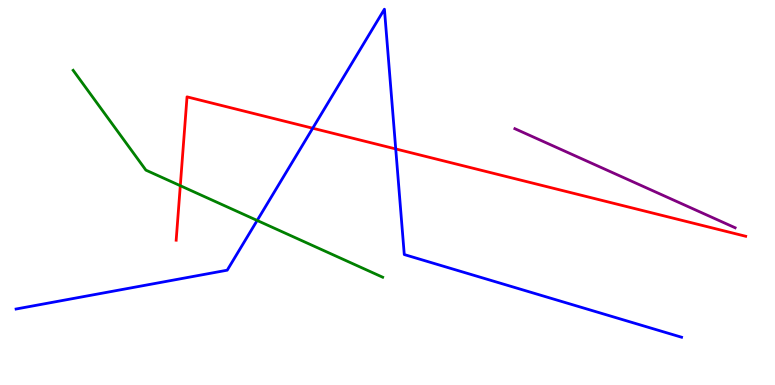[{'lines': ['blue', 'red'], 'intersections': [{'x': 4.04, 'y': 6.67}, {'x': 5.11, 'y': 6.13}]}, {'lines': ['green', 'red'], 'intersections': [{'x': 2.33, 'y': 5.18}]}, {'lines': ['purple', 'red'], 'intersections': []}, {'lines': ['blue', 'green'], 'intersections': [{'x': 3.32, 'y': 4.27}]}, {'lines': ['blue', 'purple'], 'intersections': []}, {'lines': ['green', 'purple'], 'intersections': []}]